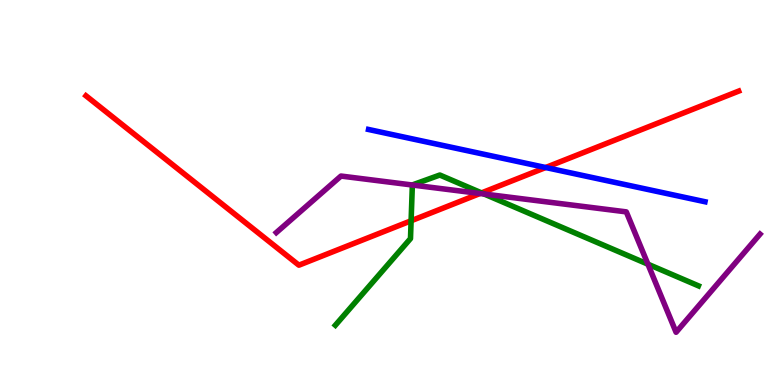[{'lines': ['blue', 'red'], 'intersections': [{'x': 7.04, 'y': 5.65}]}, {'lines': ['green', 'red'], 'intersections': [{'x': 5.3, 'y': 4.27}, {'x': 6.21, 'y': 4.99}]}, {'lines': ['purple', 'red'], 'intersections': [{'x': 6.19, 'y': 4.97}]}, {'lines': ['blue', 'green'], 'intersections': []}, {'lines': ['blue', 'purple'], 'intersections': []}, {'lines': ['green', 'purple'], 'intersections': [{'x': 5.32, 'y': 5.19}, {'x': 6.25, 'y': 4.96}, {'x': 8.36, 'y': 3.14}]}]